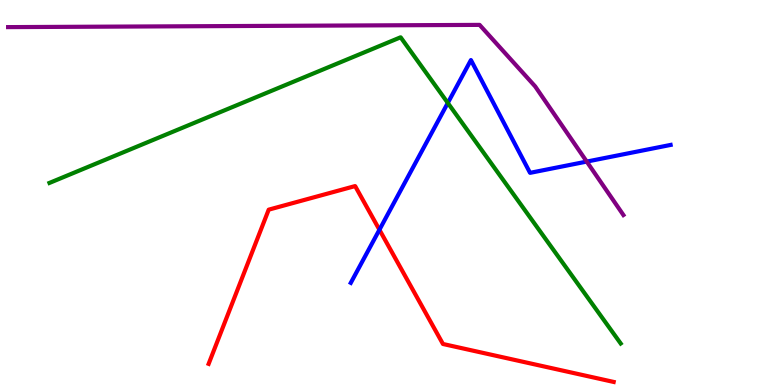[{'lines': ['blue', 'red'], 'intersections': [{'x': 4.9, 'y': 4.03}]}, {'lines': ['green', 'red'], 'intersections': []}, {'lines': ['purple', 'red'], 'intersections': []}, {'lines': ['blue', 'green'], 'intersections': [{'x': 5.78, 'y': 7.33}]}, {'lines': ['blue', 'purple'], 'intersections': [{'x': 7.57, 'y': 5.8}]}, {'lines': ['green', 'purple'], 'intersections': []}]